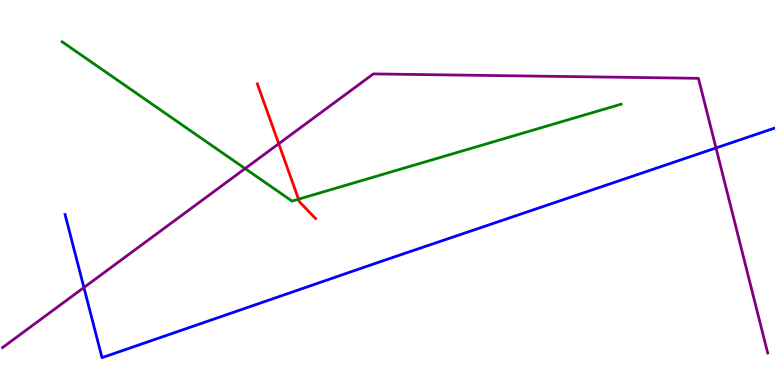[{'lines': ['blue', 'red'], 'intersections': []}, {'lines': ['green', 'red'], 'intersections': [{'x': 3.85, 'y': 4.83}]}, {'lines': ['purple', 'red'], 'intersections': [{'x': 3.6, 'y': 6.27}]}, {'lines': ['blue', 'green'], 'intersections': []}, {'lines': ['blue', 'purple'], 'intersections': [{'x': 1.08, 'y': 2.53}, {'x': 9.24, 'y': 6.16}]}, {'lines': ['green', 'purple'], 'intersections': [{'x': 3.16, 'y': 5.62}]}]